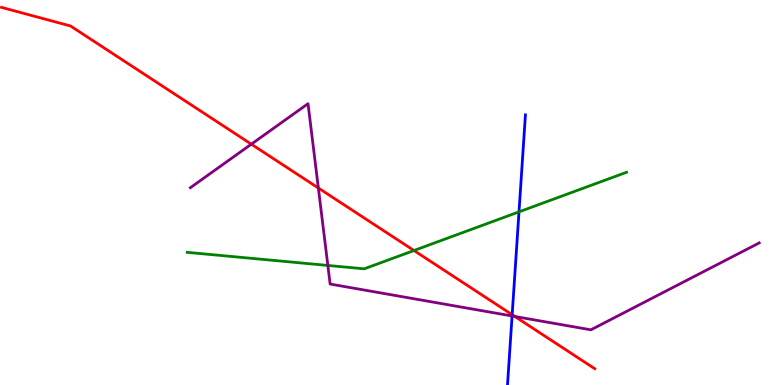[{'lines': ['blue', 'red'], 'intersections': [{'x': 6.61, 'y': 1.83}]}, {'lines': ['green', 'red'], 'intersections': [{'x': 5.34, 'y': 3.49}]}, {'lines': ['purple', 'red'], 'intersections': [{'x': 3.24, 'y': 6.26}, {'x': 4.11, 'y': 5.12}, {'x': 6.64, 'y': 1.78}]}, {'lines': ['blue', 'green'], 'intersections': [{'x': 6.7, 'y': 4.5}]}, {'lines': ['blue', 'purple'], 'intersections': [{'x': 6.61, 'y': 1.79}]}, {'lines': ['green', 'purple'], 'intersections': [{'x': 4.23, 'y': 3.11}]}]